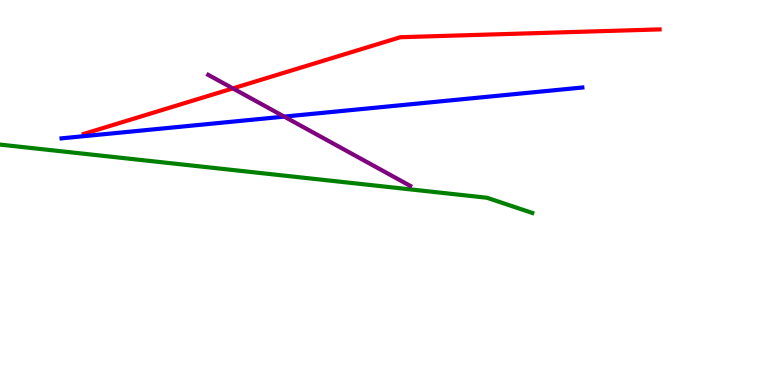[{'lines': ['blue', 'red'], 'intersections': []}, {'lines': ['green', 'red'], 'intersections': []}, {'lines': ['purple', 'red'], 'intersections': [{'x': 3.0, 'y': 7.7}]}, {'lines': ['blue', 'green'], 'intersections': []}, {'lines': ['blue', 'purple'], 'intersections': [{'x': 3.67, 'y': 6.97}]}, {'lines': ['green', 'purple'], 'intersections': []}]